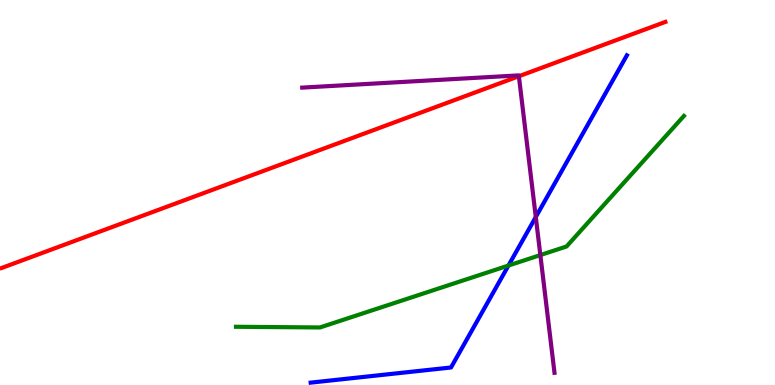[{'lines': ['blue', 'red'], 'intersections': []}, {'lines': ['green', 'red'], 'intersections': []}, {'lines': ['purple', 'red'], 'intersections': [{'x': 6.7, 'y': 8.02}]}, {'lines': ['blue', 'green'], 'intersections': [{'x': 6.56, 'y': 3.1}]}, {'lines': ['blue', 'purple'], 'intersections': [{'x': 6.91, 'y': 4.36}]}, {'lines': ['green', 'purple'], 'intersections': [{'x': 6.97, 'y': 3.37}]}]